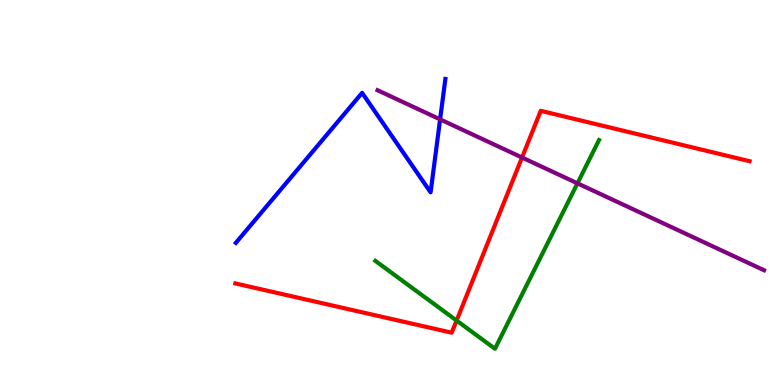[{'lines': ['blue', 'red'], 'intersections': []}, {'lines': ['green', 'red'], 'intersections': [{'x': 5.89, 'y': 1.67}]}, {'lines': ['purple', 'red'], 'intersections': [{'x': 6.74, 'y': 5.91}]}, {'lines': ['blue', 'green'], 'intersections': []}, {'lines': ['blue', 'purple'], 'intersections': [{'x': 5.68, 'y': 6.9}]}, {'lines': ['green', 'purple'], 'intersections': [{'x': 7.45, 'y': 5.24}]}]